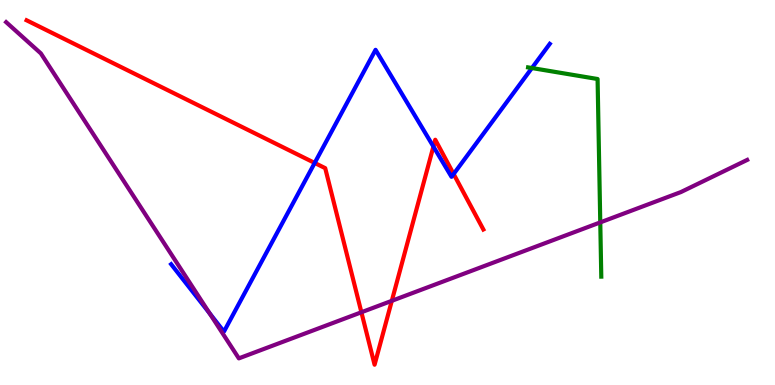[{'lines': ['blue', 'red'], 'intersections': [{'x': 4.06, 'y': 5.77}, {'x': 5.59, 'y': 6.19}, {'x': 5.85, 'y': 5.48}]}, {'lines': ['green', 'red'], 'intersections': []}, {'lines': ['purple', 'red'], 'intersections': [{'x': 4.66, 'y': 1.89}, {'x': 5.06, 'y': 2.19}]}, {'lines': ['blue', 'green'], 'intersections': [{'x': 6.86, 'y': 8.23}]}, {'lines': ['blue', 'purple'], 'intersections': [{'x': 2.7, 'y': 1.86}]}, {'lines': ['green', 'purple'], 'intersections': [{'x': 7.75, 'y': 4.22}]}]